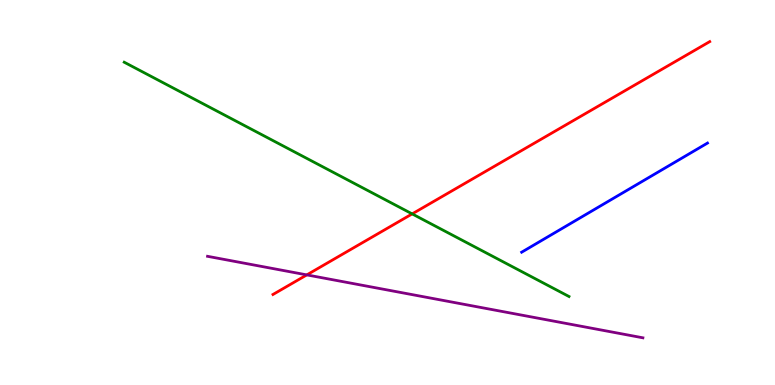[{'lines': ['blue', 'red'], 'intersections': []}, {'lines': ['green', 'red'], 'intersections': [{'x': 5.32, 'y': 4.44}]}, {'lines': ['purple', 'red'], 'intersections': [{'x': 3.96, 'y': 2.86}]}, {'lines': ['blue', 'green'], 'intersections': []}, {'lines': ['blue', 'purple'], 'intersections': []}, {'lines': ['green', 'purple'], 'intersections': []}]